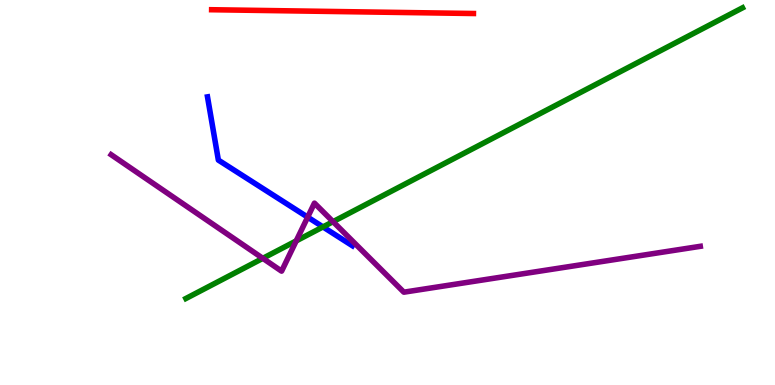[{'lines': ['blue', 'red'], 'intersections': []}, {'lines': ['green', 'red'], 'intersections': []}, {'lines': ['purple', 'red'], 'intersections': []}, {'lines': ['blue', 'green'], 'intersections': [{'x': 4.17, 'y': 4.11}]}, {'lines': ['blue', 'purple'], 'intersections': [{'x': 3.97, 'y': 4.36}]}, {'lines': ['green', 'purple'], 'intersections': [{'x': 3.39, 'y': 3.29}, {'x': 3.82, 'y': 3.74}, {'x': 4.3, 'y': 4.24}]}]